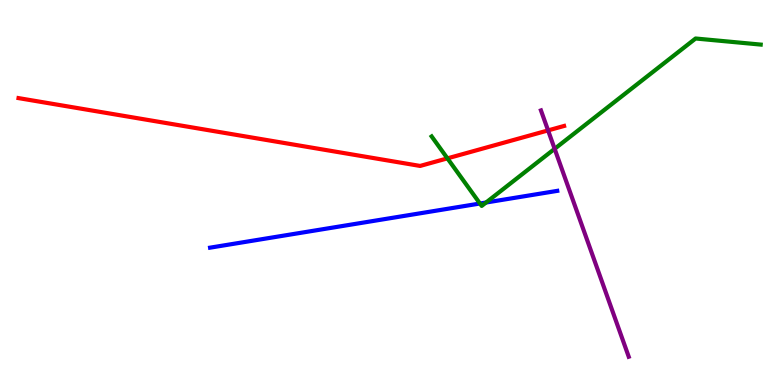[{'lines': ['blue', 'red'], 'intersections': []}, {'lines': ['green', 'red'], 'intersections': [{'x': 5.77, 'y': 5.89}]}, {'lines': ['purple', 'red'], 'intersections': [{'x': 7.07, 'y': 6.61}]}, {'lines': ['blue', 'green'], 'intersections': [{'x': 6.19, 'y': 4.71}, {'x': 6.27, 'y': 4.74}]}, {'lines': ['blue', 'purple'], 'intersections': []}, {'lines': ['green', 'purple'], 'intersections': [{'x': 7.16, 'y': 6.13}]}]